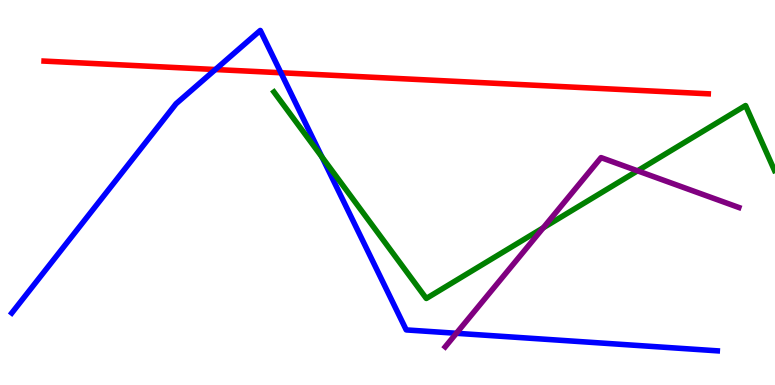[{'lines': ['blue', 'red'], 'intersections': [{'x': 2.78, 'y': 8.19}, {'x': 3.62, 'y': 8.11}]}, {'lines': ['green', 'red'], 'intersections': []}, {'lines': ['purple', 'red'], 'intersections': []}, {'lines': ['blue', 'green'], 'intersections': [{'x': 4.15, 'y': 5.92}]}, {'lines': ['blue', 'purple'], 'intersections': [{'x': 5.89, 'y': 1.34}]}, {'lines': ['green', 'purple'], 'intersections': [{'x': 7.01, 'y': 4.08}, {'x': 8.23, 'y': 5.56}]}]